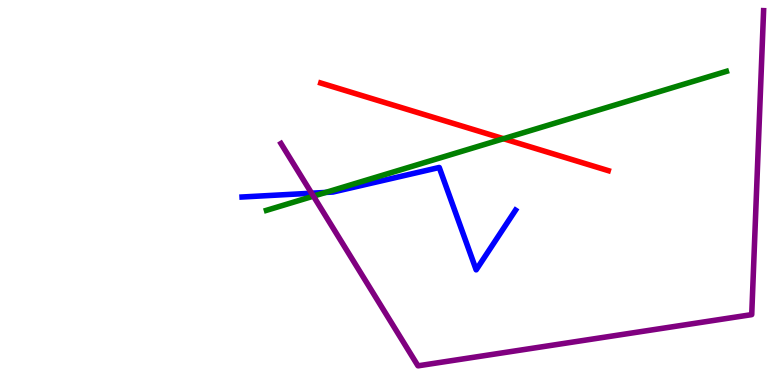[{'lines': ['blue', 'red'], 'intersections': []}, {'lines': ['green', 'red'], 'intersections': [{'x': 6.5, 'y': 6.4}]}, {'lines': ['purple', 'red'], 'intersections': []}, {'lines': ['blue', 'green'], 'intersections': [{'x': 4.2, 'y': 5.0}]}, {'lines': ['blue', 'purple'], 'intersections': [{'x': 4.02, 'y': 4.98}]}, {'lines': ['green', 'purple'], 'intersections': [{'x': 4.04, 'y': 4.91}]}]